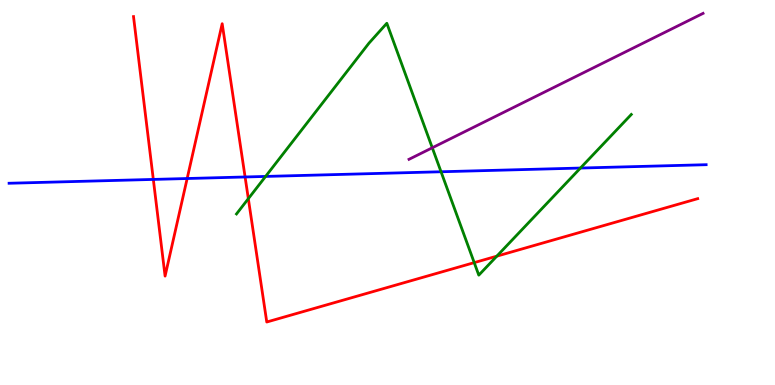[{'lines': ['blue', 'red'], 'intersections': [{'x': 1.98, 'y': 5.34}, {'x': 2.41, 'y': 5.36}, {'x': 3.16, 'y': 5.4}]}, {'lines': ['green', 'red'], 'intersections': [{'x': 3.2, 'y': 4.84}, {'x': 6.12, 'y': 3.18}, {'x': 6.41, 'y': 3.35}]}, {'lines': ['purple', 'red'], 'intersections': []}, {'lines': ['blue', 'green'], 'intersections': [{'x': 3.43, 'y': 5.42}, {'x': 5.69, 'y': 5.54}, {'x': 7.49, 'y': 5.64}]}, {'lines': ['blue', 'purple'], 'intersections': []}, {'lines': ['green', 'purple'], 'intersections': [{'x': 5.58, 'y': 6.16}]}]